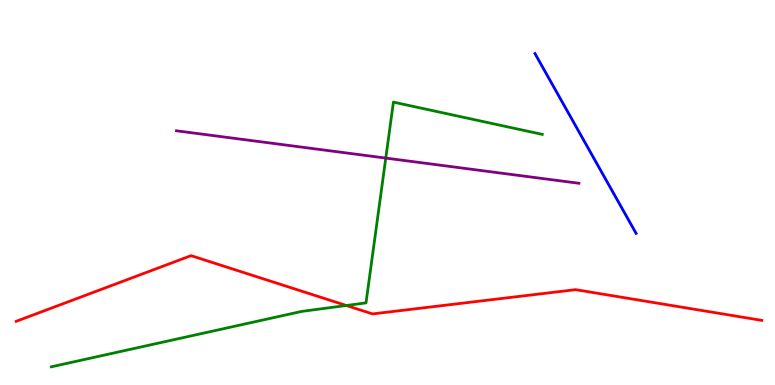[{'lines': ['blue', 'red'], 'intersections': []}, {'lines': ['green', 'red'], 'intersections': [{'x': 4.47, 'y': 2.07}]}, {'lines': ['purple', 'red'], 'intersections': []}, {'lines': ['blue', 'green'], 'intersections': []}, {'lines': ['blue', 'purple'], 'intersections': []}, {'lines': ['green', 'purple'], 'intersections': [{'x': 4.98, 'y': 5.89}]}]